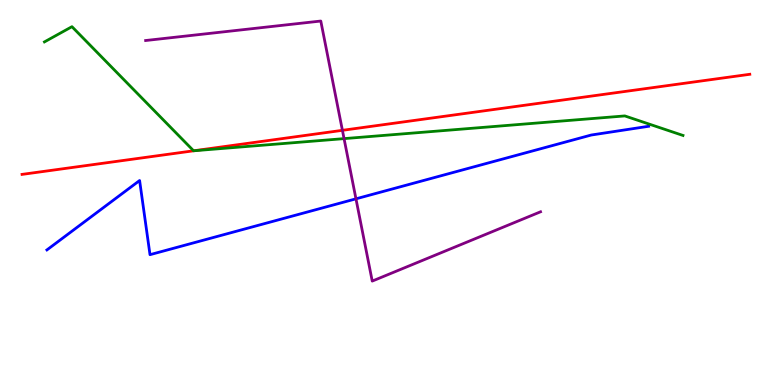[{'lines': ['blue', 'red'], 'intersections': []}, {'lines': ['green', 'red'], 'intersections': [{'x': 2.5, 'y': 6.08}]}, {'lines': ['purple', 'red'], 'intersections': [{'x': 4.42, 'y': 6.61}]}, {'lines': ['blue', 'green'], 'intersections': []}, {'lines': ['blue', 'purple'], 'intersections': [{'x': 4.59, 'y': 4.84}]}, {'lines': ['green', 'purple'], 'intersections': [{'x': 4.44, 'y': 6.4}]}]